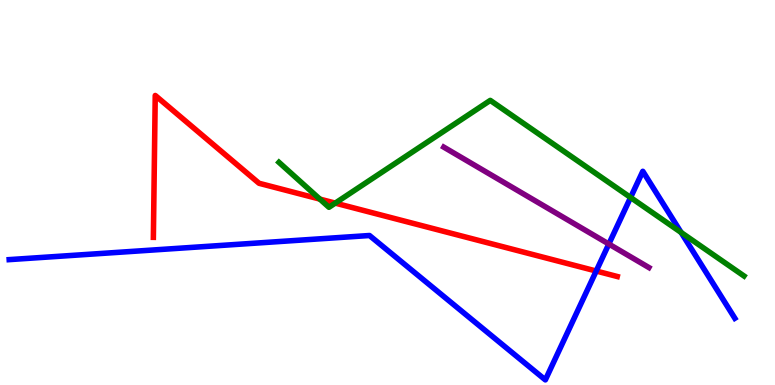[{'lines': ['blue', 'red'], 'intersections': [{'x': 7.69, 'y': 2.96}]}, {'lines': ['green', 'red'], 'intersections': [{'x': 4.13, 'y': 4.83}, {'x': 4.33, 'y': 4.72}]}, {'lines': ['purple', 'red'], 'intersections': []}, {'lines': ['blue', 'green'], 'intersections': [{'x': 8.14, 'y': 4.87}, {'x': 8.79, 'y': 3.96}]}, {'lines': ['blue', 'purple'], 'intersections': [{'x': 7.86, 'y': 3.66}]}, {'lines': ['green', 'purple'], 'intersections': []}]